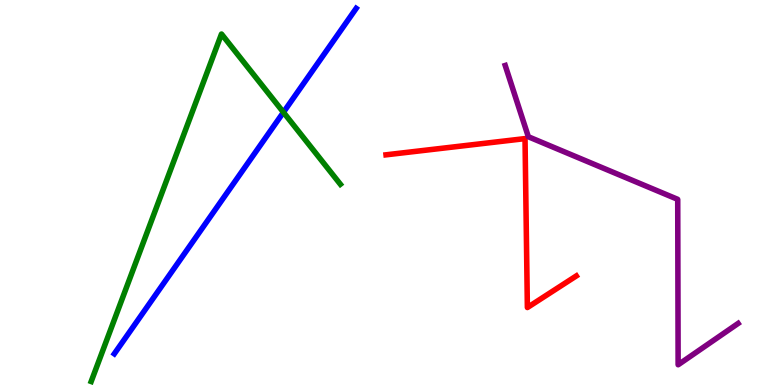[{'lines': ['blue', 'red'], 'intersections': []}, {'lines': ['green', 'red'], 'intersections': []}, {'lines': ['purple', 'red'], 'intersections': []}, {'lines': ['blue', 'green'], 'intersections': [{'x': 3.66, 'y': 7.08}]}, {'lines': ['blue', 'purple'], 'intersections': []}, {'lines': ['green', 'purple'], 'intersections': []}]